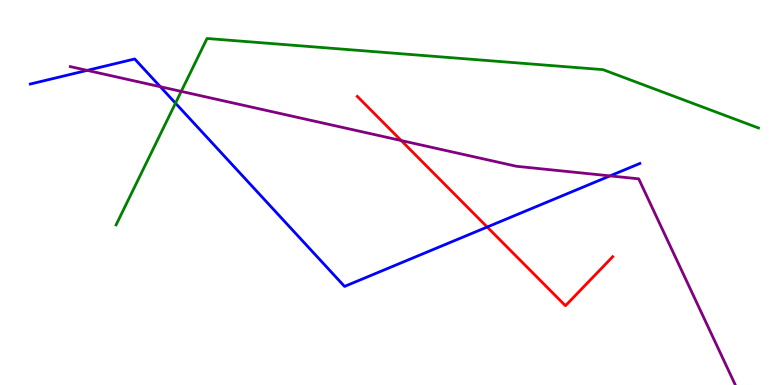[{'lines': ['blue', 'red'], 'intersections': [{'x': 6.29, 'y': 4.1}]}, {'lines': ['green', 'red'], 'intersections': []}, {'lines': ['purple', 'red'], 'intersections': [{'x': 5.18, 'y': 6.35}]}, {'lines': ['blue', 'green'], 'intersections': [{'x': 2.26, 'y': 7.32}]}, {'lines': ['blue', 'purple'], 'intersections': [{'x': 1.12, 'y': 8.17}, {'x': 2.07, 'y': 7.75}, {'x': 7.87, 'y': 5.43}]}, {'lines': ['green', 'purple'], 'intersections': [{'x': 2.34, 'y': 7.63}]}]